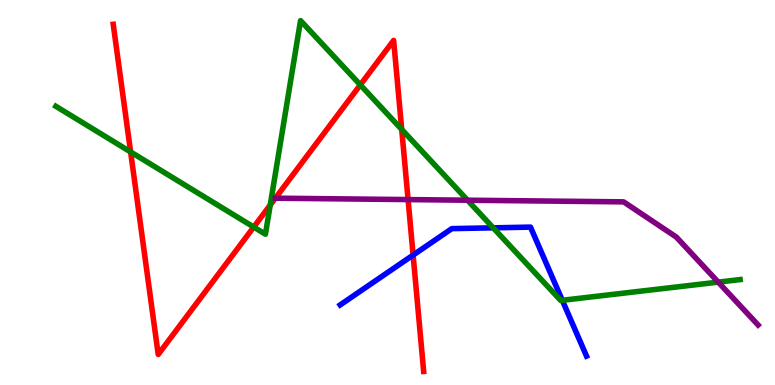[{'lines': ['blue', 'red'], 'intersections': [{'x': 5.33, 'y': 3.37}]}, {'lines': ['green', 'red'], 'intersections': [{'x': 1.69, 'y': 6.05}, {'x': 3.27, 'y': 4.1}, {'x': 3.49, 'y': 4.67}, {'x': 4.65, 'y': 7.8}, {'x': 5.18, 'y': 6.64}]}, {'lines': ['purple', 'red'], 'intersections': [{'x': 5.27, 'y': 4.82}]}, {'lines': ['blue', 'green'], 'intersections': [{'x': 6.36, 'y': 4.08}, {'x': 7.26, 'y': 2.2}]}, {'lines': ['blue', 'purple'], 'intersections': []}, {'lines': ['green', 'purple'], 'intersections': [{'x': 6.03, 'y': 4.8}, {'x': 9.27, 'y': 2.67}]}]